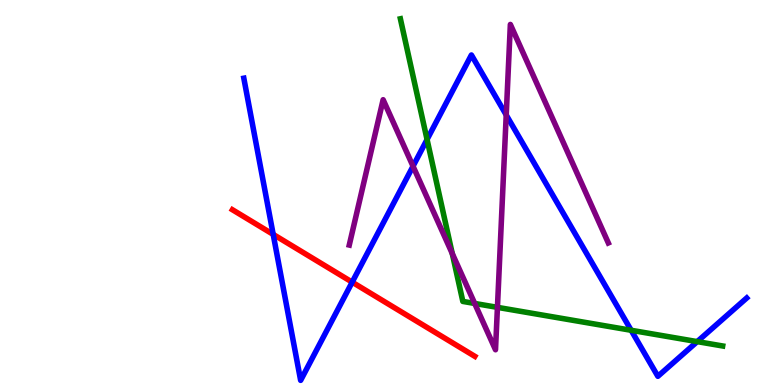[{'lines': ['blue', 'red'], 'intersections': [{'x': 3.53, 'y': 3.91}, {'x': 4.54, 'y': 2.67}]}, {'lines': ['green', 'red'], 'intersections': []}, {'lines': ['purple', 'red'], 'intersections': []}, {'lines': ['blue', 'green'], 'intersections': [{'x': 5.51, 'y': 6.38}, {'x': 8.14, 'y': 1.42}, {'x': 9.0, 'y': 1.13}]}, {'lines': ['blue', 'purple'], 'intersections': [{'x': 5.33, 'y': 5.68}, {'x': 6.53, 'y': 7.01}]}, {'lines': ['green', 'purple'], 'intersections': [{'x': 5.84, 'y': 3.41}, {'x': 6.12, 'y': 2.12}, {'x': 6.42, 'y': 2.02}]}]